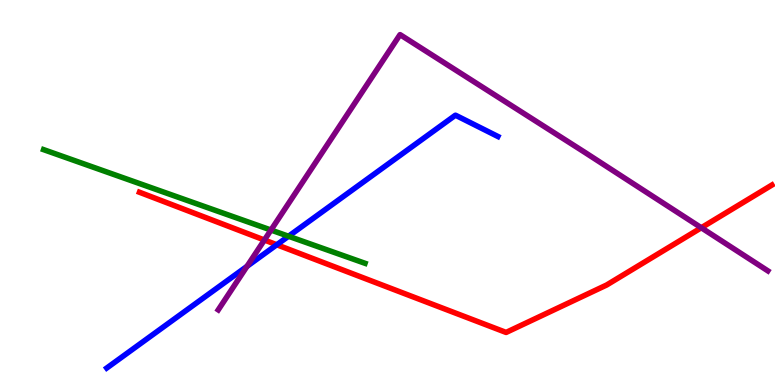[{'lines': ['blue', 'red'], 'intersections': [{'x': 3.57, 'y': 3.64}]}, {'lines': ['green', 'red'], 'intersections': []}, {'lines': ['purple', 'red'], 'intersections': [{'x': 3.41, 'y': 3.77}, {'x': 9.05, 'y': 4.08}]}, {'lines': ['blue', 'green'], 'intersections': [{'x': 3.72, 'y': 3.86}]}, {'lines': ['blue', 'purple'], 'intersections': [{'x': 3.19, 'y': 3.08}]}, {'lines': ['green', 'purple'], 'intersections': [{'x': 3.5, 'y': 4.02}]}]